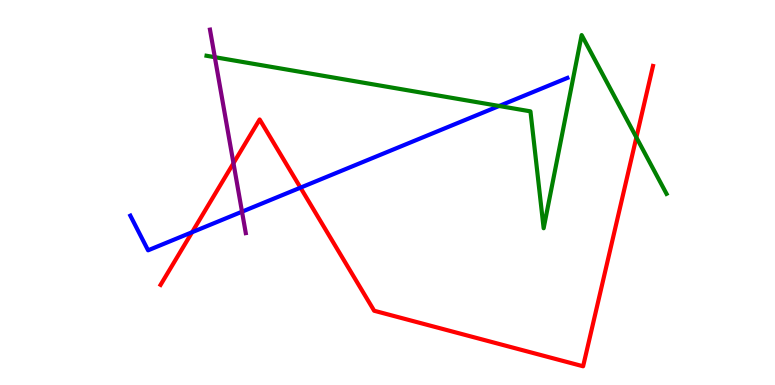[{'lines': ['blue', 'red'], 'intersections': [{'x': 2.48, 'y': 3.97}, {'x': 3.88, 'y': 5.13}]}, {'lines': ['green', 'red'], 'intersections': [{'x': 8.21, 'y': 6.43}]}, {'lines': ['purple', 'red'], 'intersections': [{'x': 3.01, 'y': 5.76}]}, {'lines': ['blue', 'green'], 'intersections': [{'x': 6.44, 'y': 7.25}]}, {'lines': ['blue', 'purple'], 'intersections': [{'x': 3.12, 'y': 4.5}]}, {'lines': ['green', 'purple'], 'intersections': [{'x': 2.77, 'y': 8.51}]}]